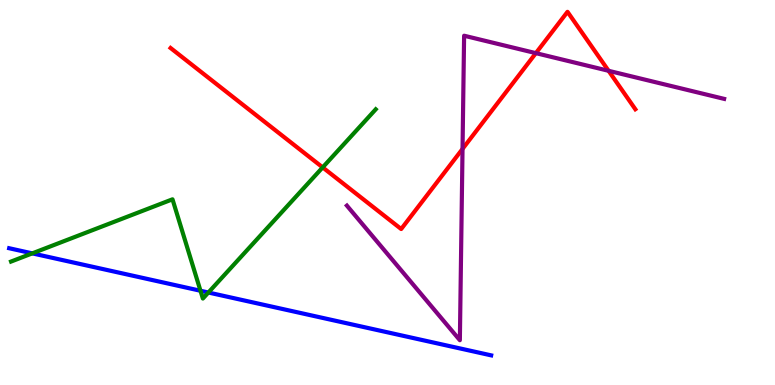[{'lines': ['blue', 'red'], 'intersections': []}, {'lines': ['green', 'red'], 'intersections': [{'x': 4.16, 'y': 5.65}]}, {'lines': ['purple', 'red'], 'intersections': [{'x': 5.97, 'y': 6.13}, {'x': 6.91, 'y': 8.62}, {'x': 7.85, 'y': 8.16}]}, {'lines': ['blue', 'green'], 'intersections': [{'x': 0.417, 'y': 3.42}, {'x': 2.59, 'y': 2.45}, {'x': 2.69, 'y': 2.4}]}, {'lines': ['blue', 'purple'], 'intersections': []}, {'lines': ['green', 'purple'], 'intersections': []}]